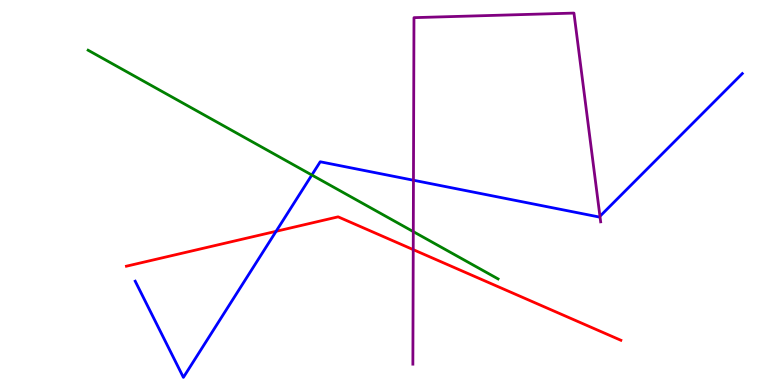[{'lines': ['blue', 'red'], 'intersections': [{'x': 3.56, 'y': 3.99}]}, {'lines': ['green', 'red'], 'intersections': []}, {'lines': ['purple', 'red'], 'intersections': [{'x': 5.33, 'y': 3.52}]}, {'lines': ['blue', 'green'], 'intersections': [{'x': 4.02, 'y': 5.45}]}, {'lines': ['blue', 'purple'], 'intersections': [{'x': 5.33, 'y': 5.32}, {'x': 7.74, 'y': 4.38}]}, {'lines': ['green', 'purple'], 'intersections': [{'x': 5.33, 'y': 3.98}]}]